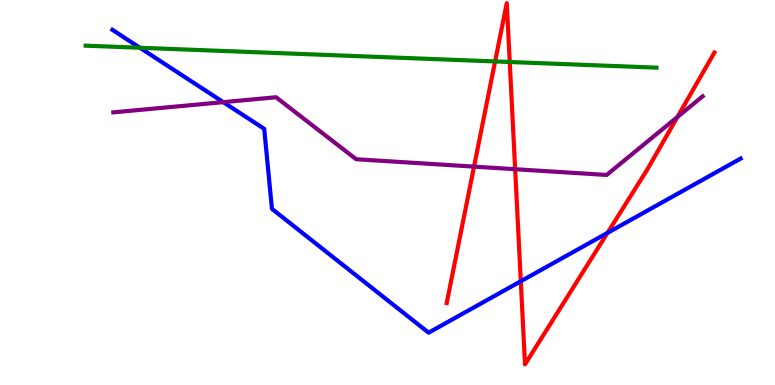[{'lines': ['blue', 'red'], 'intersections': [{'x': 6.72, 'y': 2.69}, {'x': 7.84, 'y': 3.95}]}, {'lines': ['green', 'red'], 'intersections': [{'x': 6.39, 'y': 8.4}, {'x': 6.58, 'y': 8.39}]}, {'lines': ['purple', 'red'], 'intersections': [{'x': 6.12, 'y': 5.67}, {'x': 6.65, 'y': 5.6}, {'x': 8.74, 'y': 6.96}]}, {'lines': ['blue', 'green'], 'intersections': [{'x': 1.81, 'y': 8.76}]}, {'lines': ['blue', 'purple'], 'intersections': [{'x': 2.88, 'y': 7.35}]}, {'lines': ['green', 'purple'], 'intersections': []}]